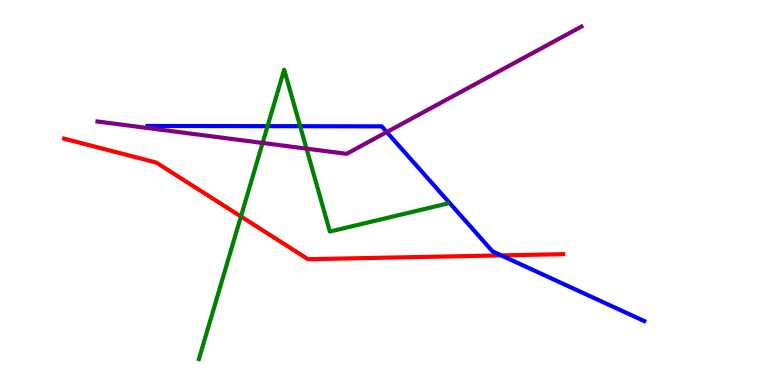[{'lines': ['blue', 'red'], 'intersections': [{'x': 6.47, 'y': 3.37}]}, {'lines': ['green', 'red'], 'intersections': [{'x': 3.11, 'y': 4.38}]}, {'lines': ['purple', 'red'], 'intersections': []}, {'lines': ['blue', 'green'], 'intersections': [{'x': 3.45, 'y': 6.72}, {'x': 3.87, 'y': 6.72}]}, {'lines': ['blue', 'purple'], 'intersections': [{'x': 4.99, 'y': 6.57}]}, {'lines': ['green', 'purple'], 'intersections': [{'x': 3.39, 'y': 6.29}, {'x': 3.95, 'y': 6.14}]}]